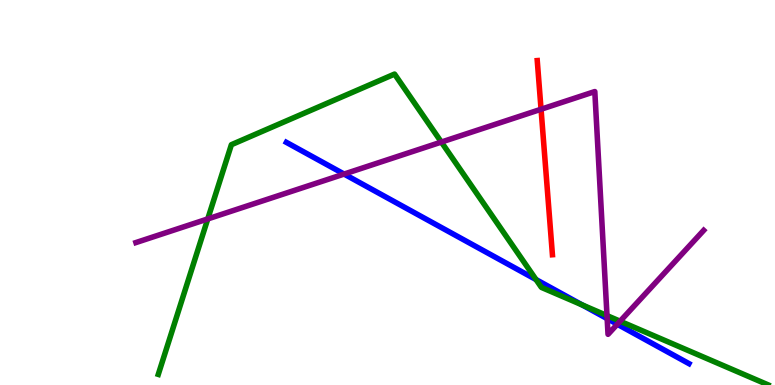[{'lines': ['blue', 'red'], 'intersections': []}, {'lines': ['green', 'red'], 'intersections': []}, {'lines': ['purple', 'red'], 'intersections': [{'x': 6.98, 'y': 7.16}]}, {'lines': ['blue', 'green'], 'intersections': [{'x': 6.92, 'y': 2.74}, {'x': 7.51, 'y': 2.08}]}, {'lines': ['blue', 'purple'], 'intersections': [{'x': 4.44, 'y': 5.48}, {'x': 7.83, 'y': 1.72}, {'x': 7.97, 'y': 1.58}]}, {'lines': ['green', 'purple'], 'intersections': [{'x': 2.68, 'y': 4.31}, {'x': 5.69, 'y': 6.31}, {'x': 7.83, 'y': 1.8}, {'x': 8.0, 'y': 1.66}]}]